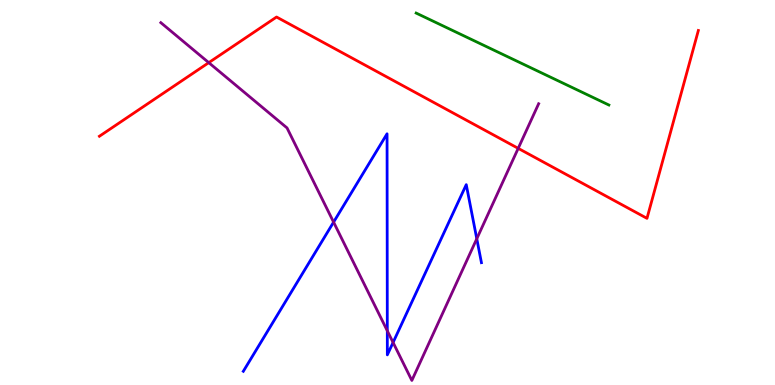[{'lines': ['blue', 'red'], 'intersections': []}, {'lines': ['green', 'red'], 'intersections': []}, {'lines': ['purple', 'red'], 'intersections': [{'x': 2.69, 'y': 8.37}, {'x': 6.69, 'y': 6.15}]}, {'lines': ['blue', 'green'], 'intersections': []}, {'lines': ['blue', 'purple'], 'intersections': [{'x': 4.3, 'y': 4.23}, {'x': 5.0, 'y': 1.41}, {'x': 5.07, 'y': 1.1}, {'x': 6.15, 'y': 3.8}]}, {'lines': ['green', 'purple'], 'intersections': []}]